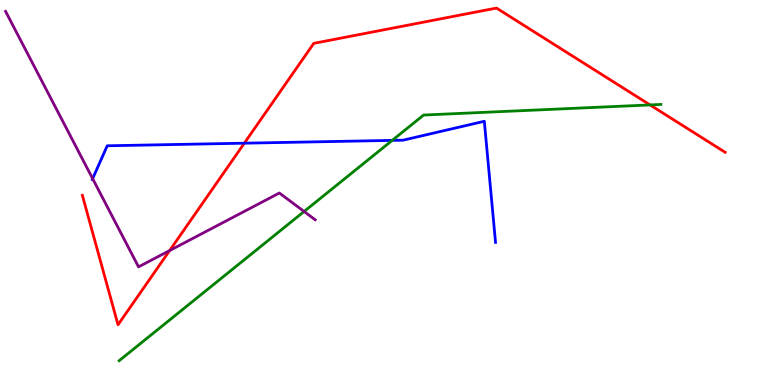[{'lines': ['blue', 'red'], 'intersections': [{'x': 3.15, 'y': 6.28}]}, {'lines': ['green', 'red'], 'intersections': [{'x': 8.39, 'y': 7.27}]}, {'lines': ['purple', 'red'], 'intersections': [{'x': 2.19, 'y': 3.49}]}, {'lines': ['blue', 'green'], 'intersections': [{'x': 5.06, 'y': 6.35}]}, {'lines': ['blue', 'purple'], 'intersections': [{'x': 1.2, 'y': 5.36}]}, {'lines': ['green', 'purple'], 'intersections': [{'x': 3.92, 'y': 4.51}]}]